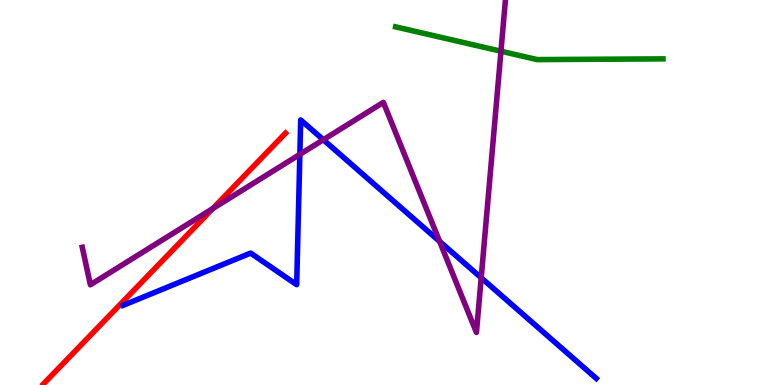[{'lines': ['blue', 'red'], 'intersections': []}, {'lines': ['green', 'red'], 'intersections': []}, {'lines': ['purple', 'red'], 'intersections': [{'x': 2.74, 'y': 4.58}]}, {'lines': ['blue', 'green'], 'intersections': []}, {'lines': ['blue', 'purple'], 'intersections': [{'x': 3.87, 'y': 5.99}, {'x': 4.17, 'y': 6.37}, {'x': 5.67, 'y': 3.73}, {'x': 6.21, 'y': 2.78}]}, {'lines': ['green', 'purple'], 'intersections': [{'x': 6.46, 'y': 8.67}]}]